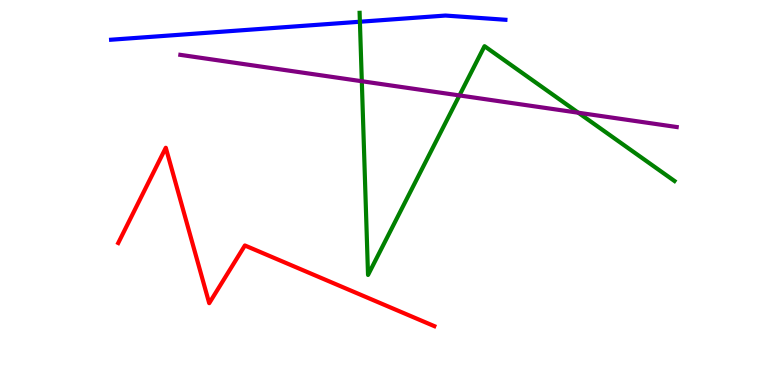[{'lines': ['blue', 'red'], 'intersections': []}, {'lines': ['green', 'red'], 'intersections': []}, {'lines': ['purple', 'red'], 'intersections': []}, {'lines': ['blue', 'green'], 'intersections': [{'x': 4.64, 'y': 9.44}]}, {'lines': ['blue', 'purple'], 'intersections': []}, {'lines': ['green', 'purple'], 'intersections': [{'x': 4.67, 'y': 7.89}, {'x': 5.93, 'y': 7.52}, {'x': 7.46, 'y': 7.07}]}]